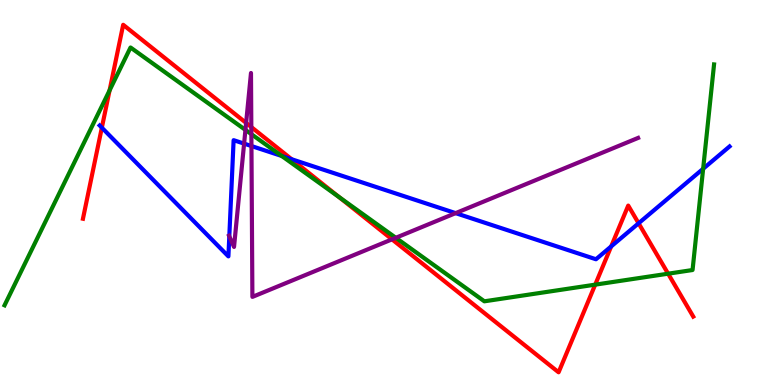[{'lines': ['blue', 'red'], 'intersections': [{'x': 1.31, 'y': 6.68}, {'x': 3.76, 'y': 5.86}, {'x': 7.89, 'y': 3.6}, {'x': 8.24, 'y': 4.2}]}, {'lines': ['green', 'red'], 'intersections': [{'x': 1.41, 'y': 7.65}, {'x': 4.37, 'y': 4.88}, {'x': 7.68, 'y': 2.61}, {'x': 8.62, 'y': 2.89}]}, {'lines': ['purple', 'red'], 'intersections': [{'x': 3.18, 'y': 6.81}, {'x': 3.24, 'y': 6.7}, {'x': 5.06, 'y': 3.78}]}, {'lines': ['blue', 'green'], 'intersections': [{'x': 3.64, 'y': 5.95}, {'x': 9.07, 'y': 5.62}]}, {'lines': ['blue', 'purple'], 'intersections': [{'x': 2.96, 'y': 3.86}, {'x': 3.15, 'y': 6.27}, {'x': 3.24, 'y': 6.21}, {'x': 5.88, 'y': 4.46}]}, {'lines': ['green', 'purple'], 'intersections': [{'x': 3.17, 'y': 6.63}, {'x': 3.24, 'y': 6.51}, {'x': 5.11, 'y': 3.82}]}]